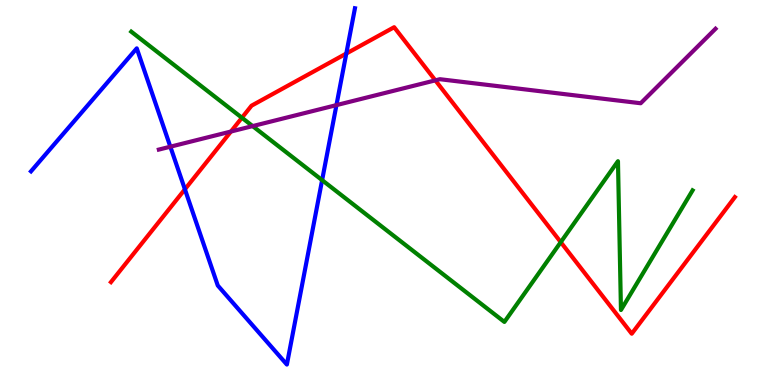[{'lines': ['blue', 'red'], 'intersections': [{'x': 2.39, 'y': 5.08}, {'x': 4.47, 'y': 8.61}]}, {'lines': ['green', 'red'], 'intersections': [{'x': 3.12, 'y': 6.94}, {'x': 7.24, 'y': 3.71}]}, {'lines': ['purple', 'red'], 'intersections': [{'x': 2.98, 'y': 6.58}, {'x': 5.62, 'y': 7.91}]}, {'lines': ['blue', 'green'], 'intersections': [{'x': 4.16, 'y': 5.32}]}, {'lines': ['blue', 'purple'], 'intersections': [{'x': 2.2, 'y': 6.19}, {'x': 4.34, 'y': 7.27}]}, {'lines': ['green', 'purple'], 'intersections': [{'x': 3.26, 'y': 6.72}]}]